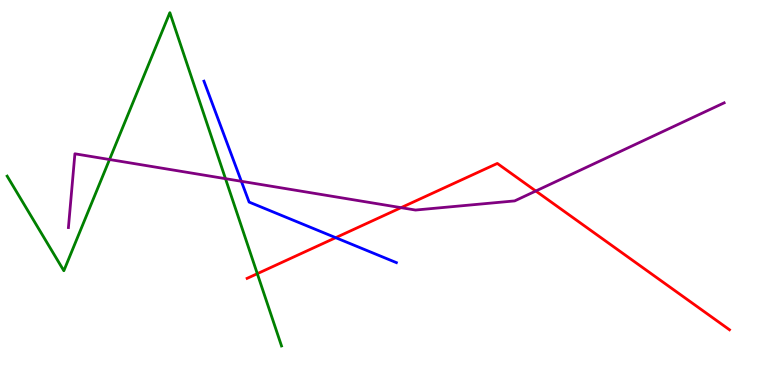[{'lines': ['blue', 'red'], 'intersections': [{'x': 4.33, 'y': 3.83}]}, {'lines': ['green', 'red'], 'intersections': [{'x': 3.32, 'y': 2.89}]}, {'lines': ['purple', 'red'], 'intersections': [{'x': 5.17, 'y': 4.61}, {'x': 6.91, 'y': 5.04}]}, {'lines': ['blue', 'green'], 'intersections': []}, {'lines': ['blue', 'purple'], 'intersections': [{'x': 3.11, 'y': 5.29}]}, {'lines': ['green', 'purple'], 'intersections': [{'x': 1.41, 'y': 5.86}, {'x': 2.91, 'y': 5.36}]}]